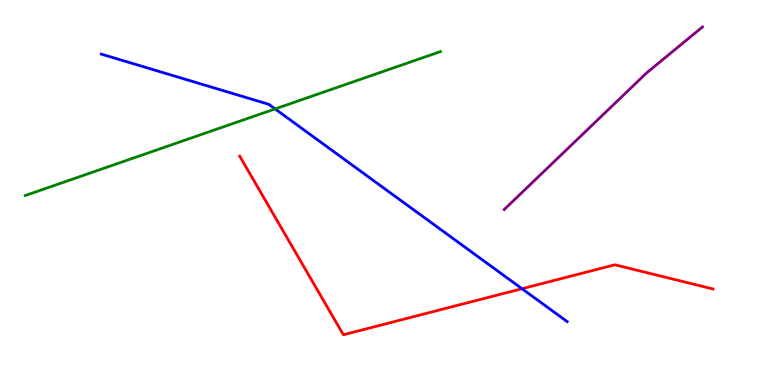[{'lines': ['blue', 'red'], 'intersections': [{'x': 6.74, 'y': 2.5}]}, {'lines': ['green', 'red'], 'intersections': []}, {'lines': ['purple', 'red'], 'intersections': []}, {'lines': ['blue', 'green'], 'intersections': [{'x': 3.55, 'y': 7.17}]}, {'lines': ['blue', 'purple'], 'intersections': []}, {'lines': ['green', 'purple'], 'intersections': []}]